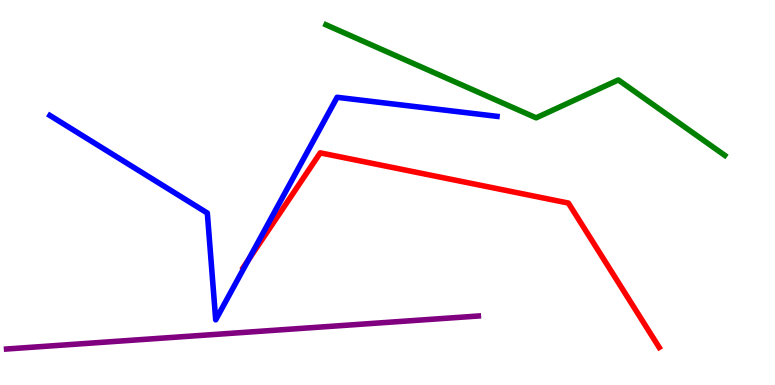[{'lines': ['blue', 'red'], 'intersections': [{'x': 3.21, 'y': 3.25}]}, {'lines': ['green', 'red'], 'intersections': []}, {'lines': ['purple', 'red'], 'intersections': []}, {'lines': ['blue', 'green'], 'intersections': []}, {'lines': ['blue', 'purple'], 'intersections': []}, {'lines': ['green', 'purple'], 'intersections': []}]